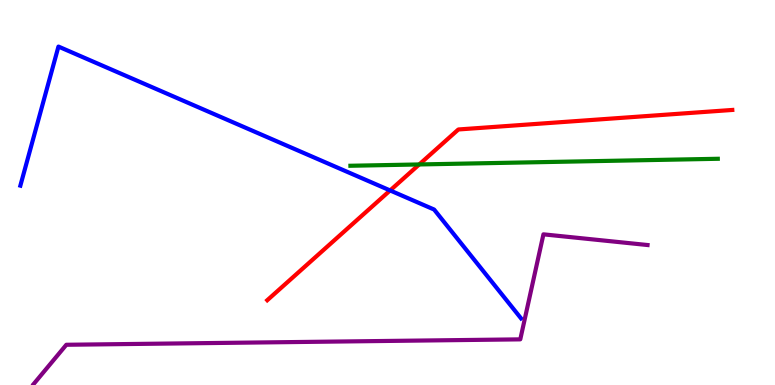[{'lines': ['blue', 'red'], 'intersections': [{'x': 5.03, 'y': 5.05}]}, {'lines': ['green', 'red'], 'intersections': [{'x': 5.41, 'y': 5.73}]}, {'lines': ['purple', 'red'], 'intersections': []}, {'lines': ['blue', 'green'], 'intersections': []}, {'lines': ['blue', 'purple'], 'intersections': []}, {'lines': ['green', 'purple'], 'intersections': []}]